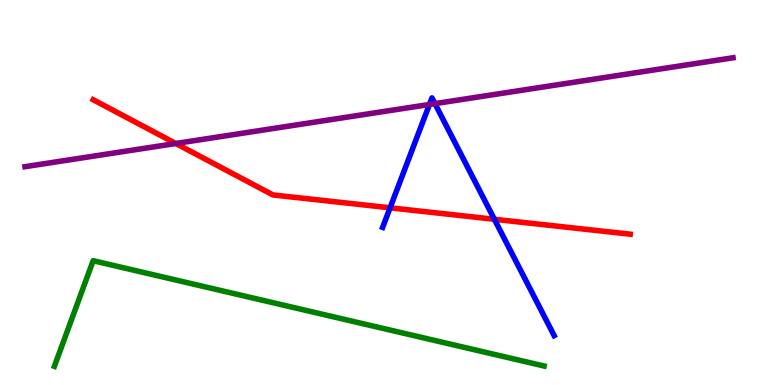[{'lines': ['blue', 'red'], 'intersections': [{'x': 5.03, 'y': 4.6}, {'x': 6.38, 'y': 4.3}]}, {'lines': ['green', 'red'], 'intersections': []}, {'lines': ['purple', 'red'], 'intersections': [{'x': 2.27, 'y': 6.27}]}, {'lines': ['blue', 'green'], 'intersections': []}, {'lines': ['blue', 'purple'], 'intersections': [{'x': 5.54, 'y': 7.29}, {'x': 5.61, 'y': 7.31}]}, {'lines': ['green', 'purple'], 'intersections': []}]